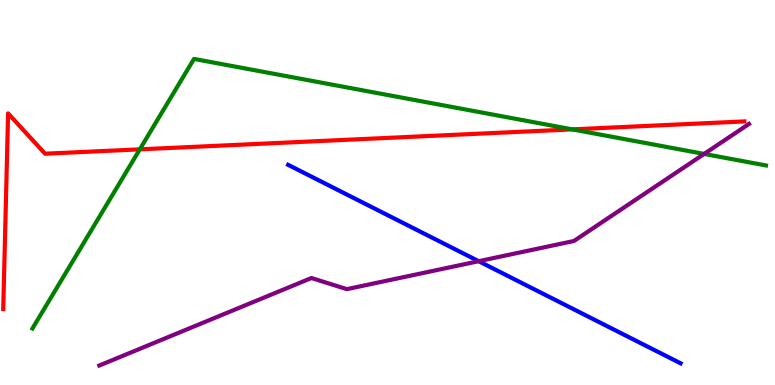[{'lines': ['blue', 'red'], 'intersections': []}, {'lines': ['green', 'red'], 'intersections': [{'x': 1.8, 'y': 6.12}, {'x': 7.38, 'y': 6.64}]}, {'lines': ['purple', 'red'], 'intersections': []}, {'lines': ['blue', 'green'], 'intersections': []}, {'lines': ['blue', 'purple'], 'intersections': [{'x': 6.18, 'y': 3.22}]}, {'lines': ['green', 'purple'], 'intersections': [{'x': 9.09, 'y': 6.0}]}]